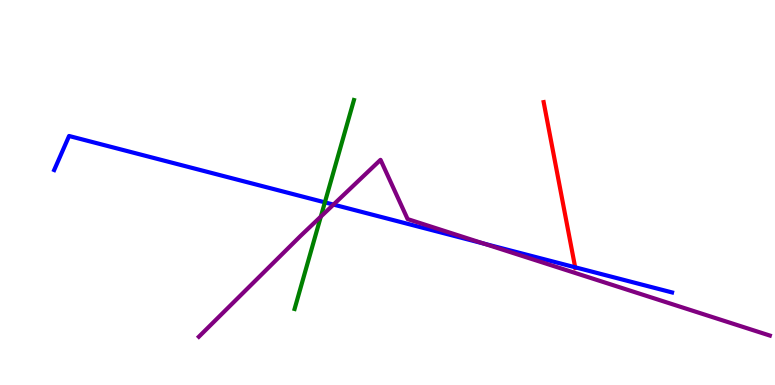[{'lines': ['blue', 'red'], 'intersections': [{'x': 7.42, 'y': 3.06}]}, {'lines': ['green', 'red'], 'intersections': []}, {'lines': ['purple', 'red'], 'intersections': []}, {'lines': ['blue', 'green'], 'intersections': [{'x': 4.19, 'y': 4.74}]}, {'lines': ['blue', 'purple'], 'intersections': [{'x': 4.3, 'y': 4.69}, {'x': 6.24, 'y': 3.67}]}, {'lines': ['green', 'purple'], 'intersections': [{'x': 4.14, 'y': 4.37}]}]